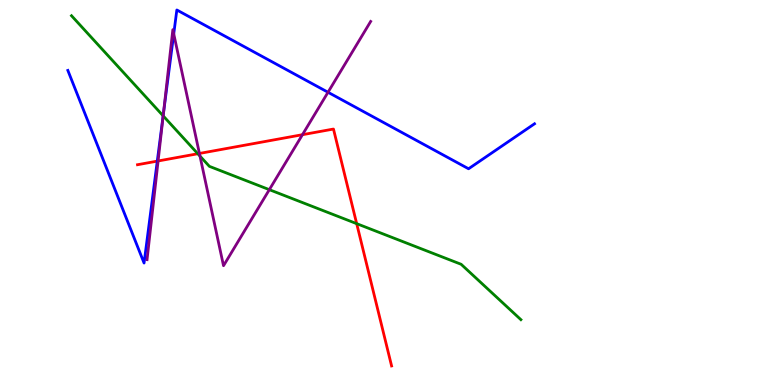[{'lines': ['blue', 'red'], 'intersections': [{'x': 2.03, 'y': 5.81}]}, {'lines': ['green', 'red'], 'intersections': [{'x': 2.55, 'y': 6.01}, {'x': 4.6, 'y': 4.19}]}, {'lines': ['purple', 'red'], 'intersections': [{'x': 2.04, 'y': 5.82}, {'x': 2.57, 'y': 6.01}, {'x': 3.9, 'y': 6.5}]}, {'lines': ['blue', 'green'], 'intersections': [{'x': 2.1, 'y': 6.99}]}, {'lines': ['blue', 'purple'], 'intersections': [{'x': 2.11, 'y': 7.05}, {'x': 2.24, 'y': 9.12}, {'x': 4.23, 'y': 7.6}]}, {'lines': ['green', 'purple'], 'intersections': [{'x': 2.11, 'y': 6.99}, {'x': 2.58, 'y': 5.95}, {'x': 3.48, 'y': 5.07}]}]